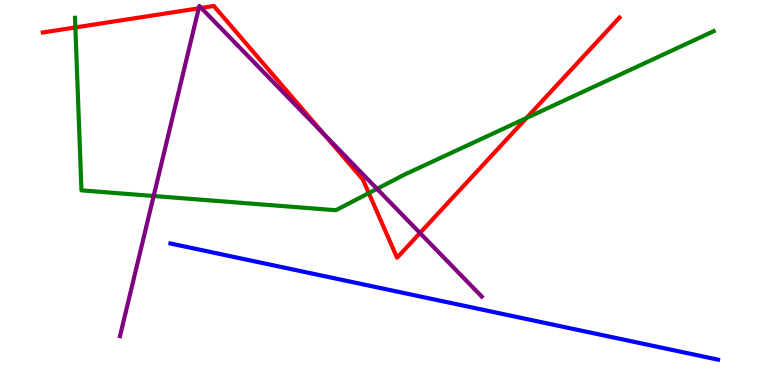[{'lines': ['blue', 'red'], 'intersections': []}, {'lines': ['green', 'red'], 'intersections': [{'x': 0.972, 'y': 9.29}, {'x': 4.76, 'y': 4.98}, {'x': 6.79, 'y': 6.93}]}, {'lines': ['purple', 'red'], 'intersections': [{'x': 2.56, 'y': 9.78}, {'x': 2.6, 'y': 9.79}, {'x': 4.18, 'y': 6.51}, {'x': 5.42, 'y': 3.95}]}, {'lines': ['blue', 'green'], 'intersections': []}, {'lines': ['blue', 'purple'], 'intersections': []}, {'lines': ['green', 'purple'], 'intersections': [{'x': 1.98, 'y': 4.91}, {'x': 4.87, 'y': 5.1}]}]